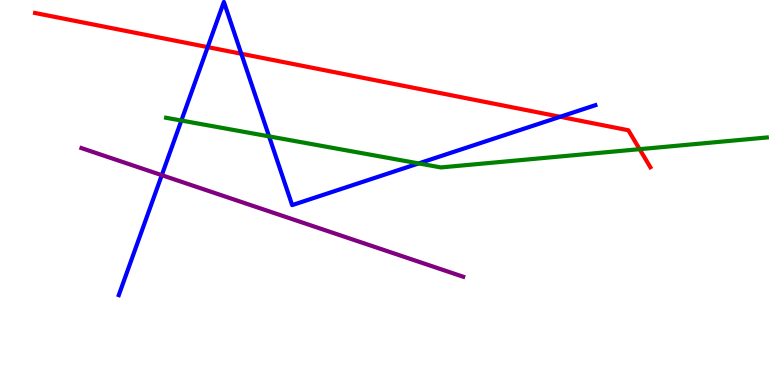[{'lines': ['blue', 'red'], 'intersections': [{'x': 2.68, 'y': 8.78}, {'x': 3.11, 'y': 8.6}, {'x': 7.23, 'y': 6.97}]}, {'lines': ['green', 'red'], 'intersections': [{'x': 8.25, 'y': 6.13}]}, {'lines': ['purple', 'red'], 'intersections': []}, {'lines': ['blue', 'green'], 'intersections': [{'x': 2.34, 'y': 6.87}, {'x': 3.47, 'y': 6.46}, {'x': 5.4, 'y': 5.76}]}, {'lines': ['blue', 'purple'], 'intersections': [{'x': 2.09, 'y': 5.45}]}, {'lines': ['green', 'purple'], 'intersections': []}]